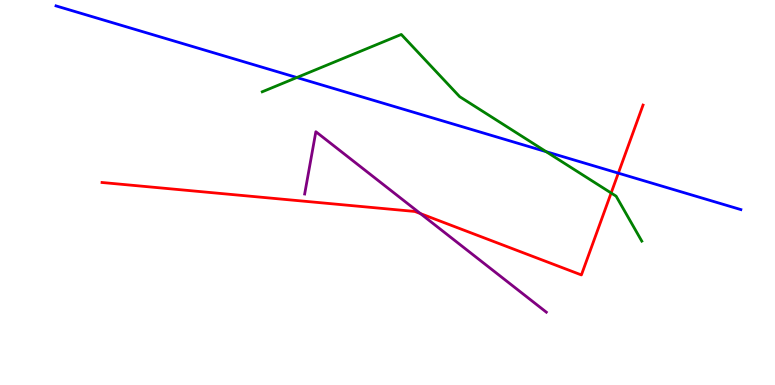[{'lines': ['blue', 'red'], 'intersections': [{'x': 7.98, 'y': 5.5}]}, {'lines': ['green', 'red'], 'intersections': [{'x': 7.89, 'y': 4.99}]}, {'lines': ['purple', 'red'], 'intersections': [{'x': 5.42, 'y': 4.45}]}, {'lines': ['blue', 'green'], 'intersections': [{'x': 3.83, 'y': 7.99}, {'x': 7.05, 'y': 6.06}]}, {'lines': ['blue', 'purple'], 'intersections': []}, {'lines': ['green', 'purple'], 'intersections': []}]